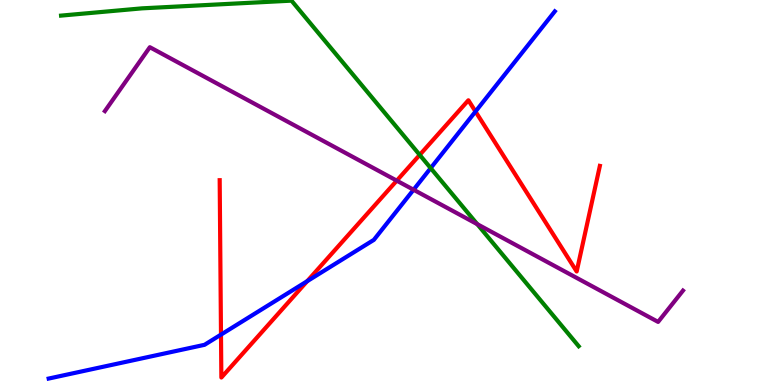[{'lines': ['blue', 'red'], 'intersections': [{'x': 2.85, 'y': 1.31}, {'x': 3.96, 'y': 2.7}, {'x': 6.14, 'y': 7.1}]}, {'lines': ['green', 'red'], 'intersections': [{'x': 5.42, 'y': 5.98}]}, {'lines': ['purple', 'red'], 'intersections': [{'x': 5.12, 'y': 5.31}]}, {'lines': ['blue', 'green'], 'intersections': [{'x': 5.56, 'y': 5.63}]}, {'lines': ['blue', 'purple'], 'intersections': [{'x': 5.34, 'y': 5.07}]}, {'lines': ['green', 'purple'], 'intersections': [{'x': 6.16, 'y': 4.18}]}]